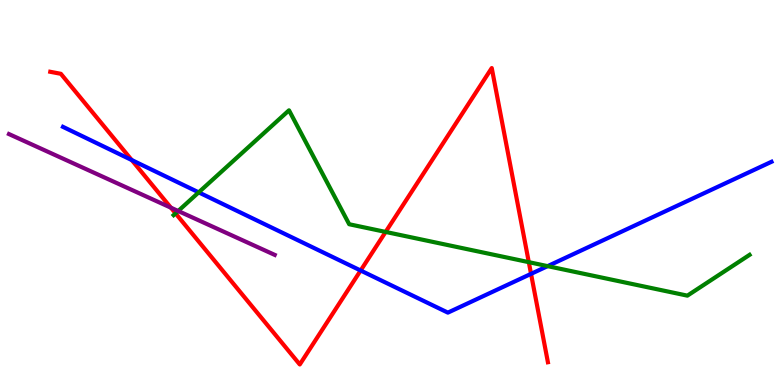[{'lines': ['blue', 'red'], 'intersections': [{'x': 1.7, 'y': 5.84}, {'x': 4.65, 'y': 2.97}, {'x': 6.85, 'y': 2.89}]}, {'lines': ['green', 'red'], 'intersections': [{'x': 2.27, 'y': 4.46}, {'x': 4.98, 'y': 3.98}, {'x': 6.82, 'y': 3.19}]}, {'lines': ['purple', 'red'], 'intersections': [{'x': 2.21, 'y': 4.61}]}, {'lines': ['blue', 'green'], 'intersections': [{'x': 2.56, 'y': 5.0}, {'x': 7.07, 'y': 3.09}]}, {'lines': ['blue', 'purple'], 'intersections': []}, {'lines': ['green', 'purple'], 'intersections': [{'x': 2.3, 'y': 4.52}]}]